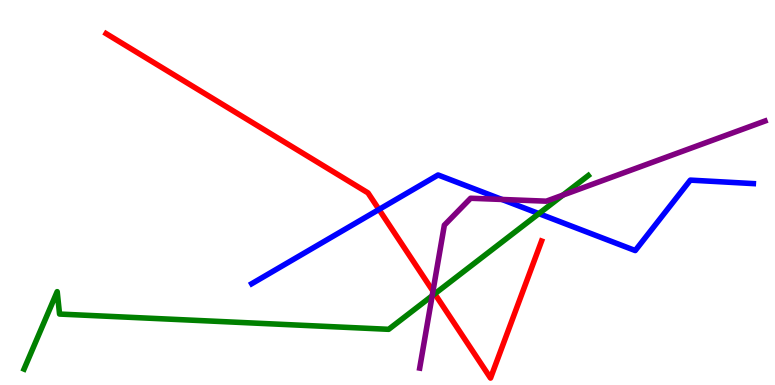[{'lines': ['blue', 'red'], 'intersections': [{'x': 4.89, 'y': 4.56}]}, {'lines': ['green', 'red'], 'intersections': [{'x': 5.61, 'y': 2.37}]}, {'lines': ['purple', 'red'], 'intersections': [{'x': 5.59, 'y': 2.44}]}, {'lines': ['blue', 'green'], 'intersections': [{'x': 6.95, 'y': 4.45}]}, {'lines': ['blue', 'purple'], 'intersections': [{'x': 6.48, 'y': 4.82}]}, {'lines': ['green', 'purple'], 'intersections': [{'x': 5.58, 'y': 2.32}, {'x': 7.26, 'y': 4.93}]}]